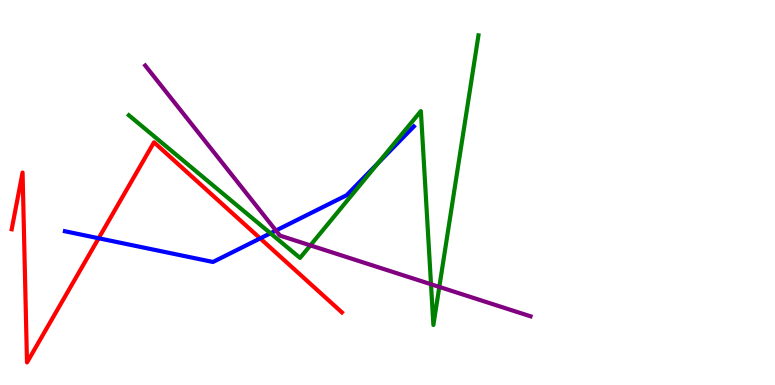[{'lines': ['blue', 'red'], 'intersections': [{'x': 1.27, 'y': 3.81}, {'x': 3.36, 'y': 3.81}]}, {'lines': ['green', 'red'], 'intersections': []}, {'lines': ['purple', 'red'], 'intersections': []}, {'lines': ['blue', 'green'], 'intersections': [{'x': 3.49, 'y': 3.94}, {'x': 4.88, 'y': 5.77}]}, {'lines': ['blue', 'purple'], 'intersections': [{'x': 3.56, 'y': 4.01}]}, {'lines': ['green', 'purple'], 'intersections': [{'x': 4.0, 'y': 3.63}, {'x': 5.56, 'y': 2.62}, {'x': 5.67, 'y': 2.55}]}]